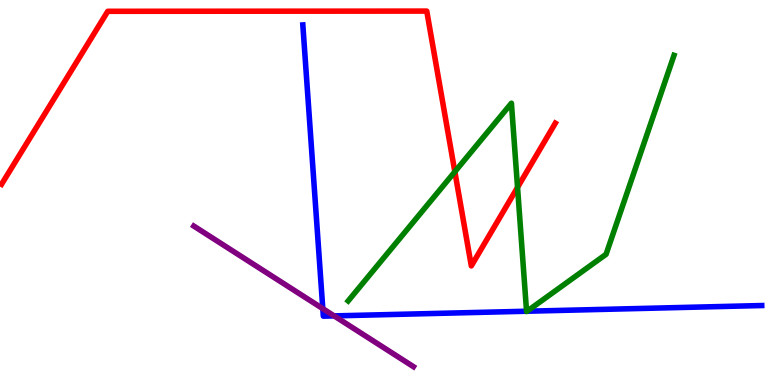[{'lines': ['blue', 'red'], 'intersections': []}, {'lines': ['green', 'red'], 'intersections': [{'x': 5.87, 'y': 5.54}, {'x': 6.68, 'y': 5.13}]}, {'lines': ['purple', 'red'], 'intersections': []}, {'lines': ['blue', 'green'], 'intersections': [{'x': 6.79, 'y': 1.92}, {'x': 6.8, 'y': 1.92}]}, {'lines': ['blue', 'purple'], 'intersections': [{'x': 4.17, 'y': 1.98}, {'x': 4.31, 'y': 1.79}]}, {'lines': ['green', 'purple'], 'intersections': []}]